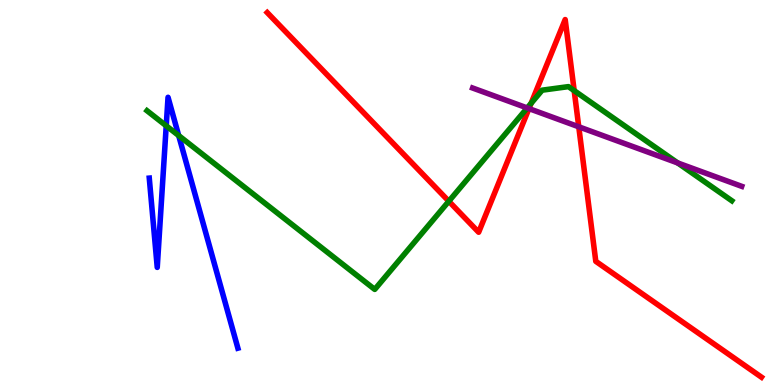[{'lines': ['blue', 'red'], 'intersections': []}, {'lines': ['green', 'red'], 'intersections': [{'x': 5.79, 'y': 4.77}, {'x': 6.85, 'y': 7.32}, {'x': 7.41, 'y': 7.65}]}, {'lines': ['purple', 'red'], 'intersections': [{'x': 6.83, 'y': 7.18}, {'x': 7.47, 'y': 6.71}]}, {'lines': ['blue', 'green'], 'intersections': [{'x': 2.14, 'y': 6.73}, {'x': 2.31, 'y': 6.48}]}, {'lines': ['blue', 'purple'], 'intersections': []}, {'lines': ['green', 'purple'], 'intersections': [{'x': 6.8, 'y': 7.2}, {'x': 8.74, 'y': 5.77}]}]